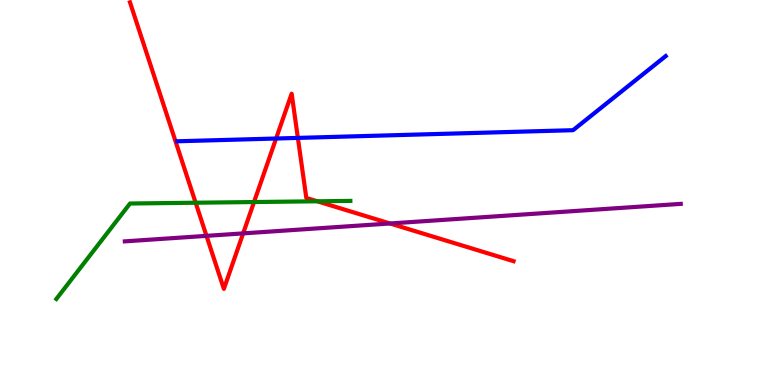[{'lines': ['blue', 'red'], 'intersections': [{'x': 3.56, 'y': 6.4}, {'x': 3.84, 'y': 6.42}]}, {'lines': ['green', 'red'], 'intersections': [{'x': 2.52, 'y': 4.73}, {'x': 3.28, 'y': 4.75}, {'x': 4.09, 'y': 4.77}]}, {'lines': ['purple', 'red'], 'intersections': [{'x': 2.66, 'y': 3.87}, {'x': 3.14, 'y': 3.94}, {'x': 5.03, 'y': 4.2}]}, {'lines': ['blue', 'green'], 'intersections': []}, {'lines': ['blue', 'purple'], 'intersections': []}, {'lines': ['green', 'purple'], 'intersections': []}]